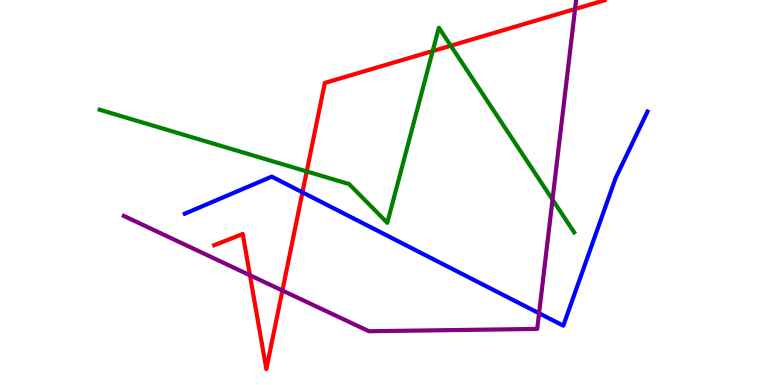[{'lines': ['blue', 'red'], 'intersections': [{'x': 3.9, 'y': 5.0}]}, {'lines': ['green', 'red'], 'intersections': [{'x': 3.96, 'y': 5.55}, {'x': 5.58, 'y': 8.67}, {'x': 5.82, 'y': 8.81}]}, {'lines': ['purple', 'red'], 'intersections': [{'x': 3.23, 'y': 2.85}, {'x': 3.64, 'y': 2.45}, {'x': 7.42, 'y': 9.77}]}, {'lines': ['blue', 'green'], 'intersections': []}, {'lines': ['blue', 'purple'], 'intersections': [{'x': 6.96, 'y': 1.86}]}, {'lines': ['green', 'purple'], 'intersections': [{'x': 7.13, 'y': 4.82}]}]